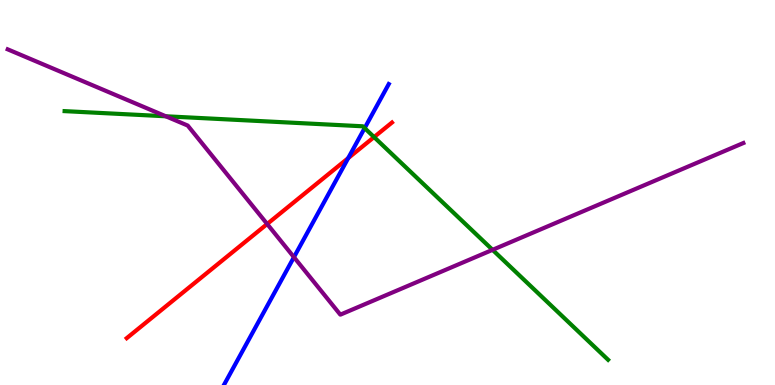[{'lines': ['blue', 'red'], 'intersections': [{'x': 4.49, 'y': 5.89}]}, {'lines': ['green', 'red'], 'intersections': [{'x': 4.83, 'y': 6.44}]}, {'lines': ['purple', 'red'], 'intersections': [{'x': 3.45, 'y': 4.18}]}, {'lines': ['blue', 'green'], 'intersections': [{'x': 4.71, 'y': 6.67}]}, {'lines': ['blue', 'purple'], 'intersections': [{'x': 3.79, 'y': 3.32}]}, {'lines': ['green', 'purple'], 'intersections': [{'x': 2.14, 'y': 6.98}, {'x': 6.36, 'y': 3.51}]}]